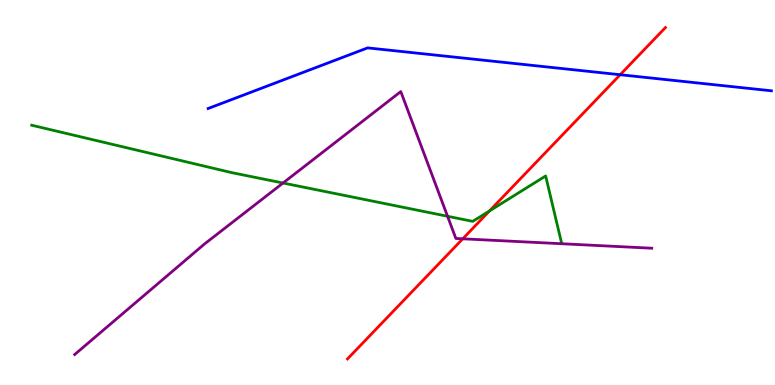[{'lines': ['blue', 'red'], 'intersections': [{'x': 8.0, 'y': 8.06}]}, {'lines': ['green', 'red'], 'intersections': [{'x': 6.32, 'y': 4.52}]}, {'lines': ['purple', 'red'], 'intersections': [{'x': 5.97, 'y': 3.8}]}, {'lines': ['blue', 'green'], 'intersections': []}, {'lines': ['blue', 'purple'], 'intersections': []}, {'lines': ['green', 'purple'], 'intersections': [{'x': 3.65, 'y': 5.25}, {'x': 5.77, 'y': 4.38}]}]